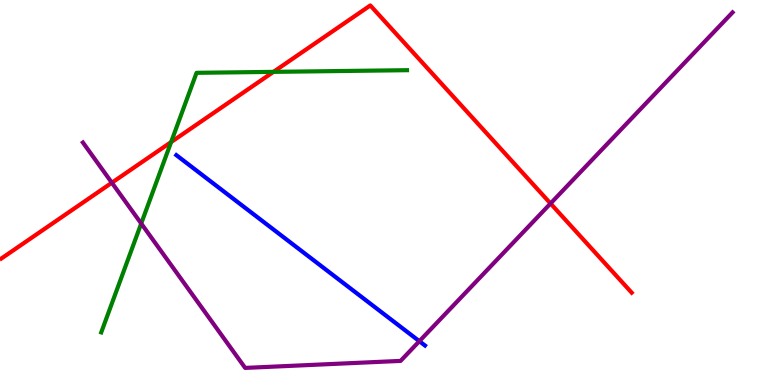[{'lines': ['blue', 'red'], 'intersections': []}, {'lines': ['green', 'red'], 'intersections': [{'x': 2.21, 'y': 6.31}, {'x': 3.53, 'y': 8.13}]}, {'lines': ['purple', 'red'], 'intersections': [{'x': 1.44, 'y': 5.25}, {'x': 7.1, 'y': 4.71}]}, {'lines': ['blue', 'green'], 'intersections': []}, {'lines': ['blue', 'purple'], 'intersections': [{'x': 5.41, 'y': 1.14}]}, {'lines': ['green', 'purple'], 'intersections': [{'x': 1.82, 'y': 4.19}]}]